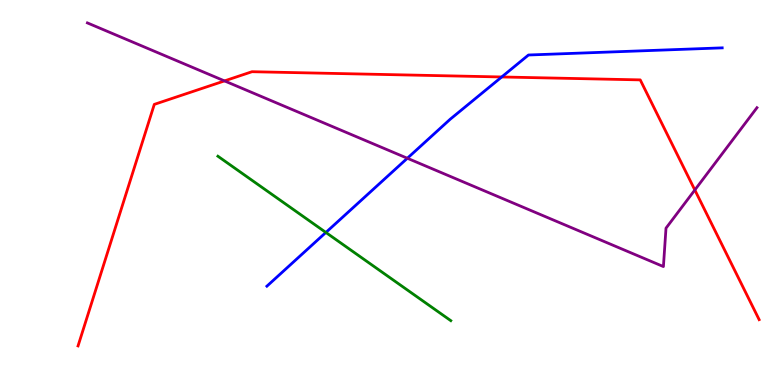[{'lines': ['blue', 'red'], 'intersections': [{'x': 6.47, 'y': 8.0}]}, {'lines': ['green', 'red'], 'intersections': []}, {'lines': ['purple', 'red'], 'intersections': [{'x': 2.9, 'y': 7.9}, {'x': 8.97, 'y': 5.07}]}, {'lines': ['blue', 'green'], 'intersections': [{'x': 4.2, 'y': 3.96}]}, {'lines': ['blue', 'purple'], 'intersections': [{'x': 5.26, 'y': 5.89}]}, {'lines': ['green', 'purple'], 'intersections': []}]